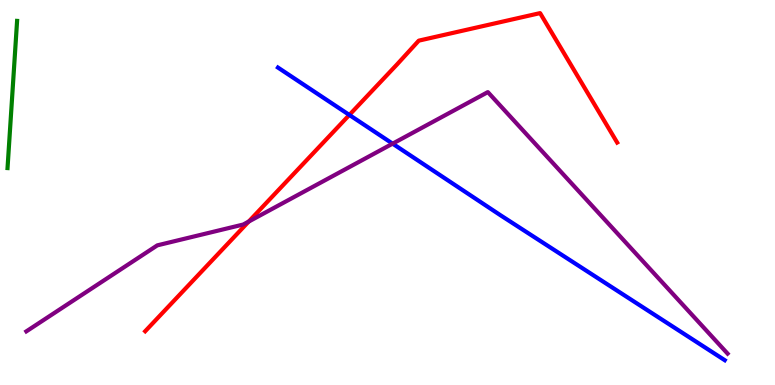[{'lines': ['blue', 'red'], 'intersections': [{'x': 4.51, 'y': 7.01}]}, {'lines': ['green', 'red'], 'intersections': []}, {'lines': ['purple', 'red'], 'intersections': [{'x': 3.21, 'y': 4.25}]}, {'lines': ['blue', 'green'], 'intersections': []}, {'lines': ['blue', 'purple'], 'intersections': [{'x': 5.07, 'y': 6.27}]}, {'lines': ['green', 'purple'], 'intersections': []}]